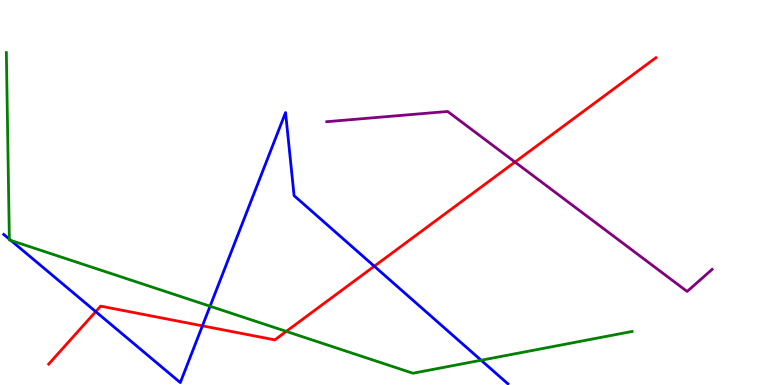[{'lines': ['blue', 'red'], 'intersections': [{'x': 1.24, 'y': 1.91}, {'x': 2.61, 'y': 1.54}, {'x': 4.83, 'y': 3.09}]}, {'lines': ['green', 'red'], 'intersections': [{'x': 3.69, 'y': 1.39}]}, {'lines': ['purple', 'red'], 'intersections': [{'x': 6.64, 'y': 5.79}]}, {'lines': ['blue', 'green'], 'intersections': [{'x': 0.121, 'y': 3.79}, {'x': 0.141, 'y': 3.75}, {'x': 2.71, 'y': 2.05}, {'x': 6.21, 'y': 0.643}]}, {'lines': ['blue', 'purple'], 'intersections': []}, {'lines': ['green', 'purple'], 'intersections': []}]